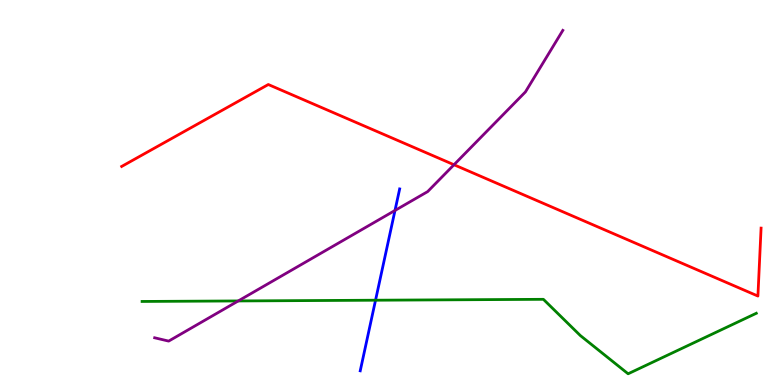[{'lines': ['blue', 'red'], 'intersections': []}, {'lines': ['green', 'red'], 'intersections': []}, {'lines': ['purple', 'red'], 'intersections': [{'x': 5.86, 'y': 5.72}]}, {'lines': ['blue', 'green'], 'intersections': [{'x': 4.85, 'y': 2.2}]}, {'lines': ['blue', 'purple'], 'intersections': [{'x': 5.1, 'y': 4.53}]}, {'lines': ['green', 'purple'], 'intersections': [{'x': 3.07, 'y': 2.18}]}]